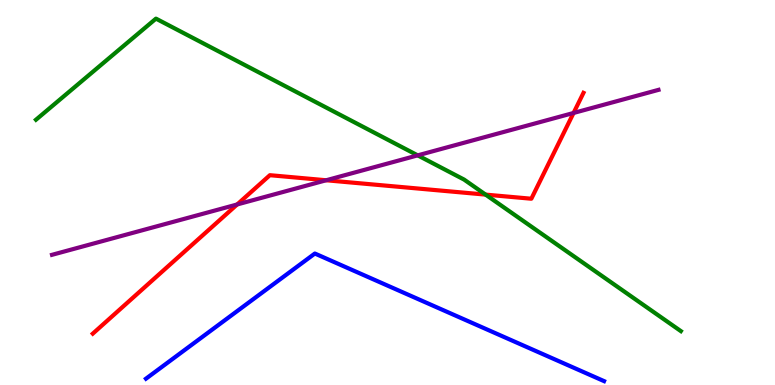[{'lines': ['blue', 'red'], 'intersections': []}, {'lines': ['green', 'red'], 'intersections': [{'x': 6.27, 'y': 4.95}]}, {'lines': ['purple', 'red'], 'intersections': [{'x': 3.06, 'y': 4.69}, {'x': 4.21, 'y': 5.32}, {'x': 7.4, 'y': 7.07}]}, {'lines': ['blue', 'green'], 'intersections': []}, {'lines': ['blue', 'purple'], 'intersections': []}, {'lines': ['green', 'purple'], 'intersections': [{'x': 5.39, 'y': 5.96}]}]